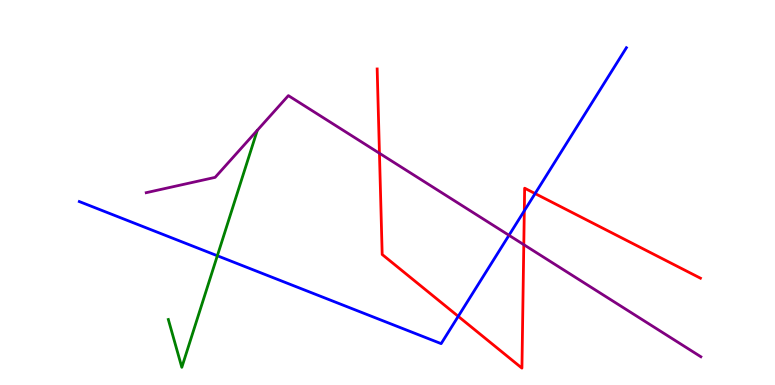[{'lines': ['blue', 'red'], 'intersections': [{'x': 5.91, 'y': 1.78}, {'x': 6.77, 'y': 4.52}, {'x': 6.9, 'y': 4.97}]}, {'lines': ['green', 'red'], 'intersections': []}, {'lines': ['purple', 'red'], 'intersections': [{'x': 4.9, 'y': 6.02}, {'x': 6.76, 'y': 3.65}]}, {'lines': ['blue', 'green'], 'intersections': [{'x': 2.8, 'y': 3.36}]}, {'lines': ['blue', 'purple'], 'intersections': [{'x': 6.57, 'y': 3.89}]}, {'lines': ['green', 'purple'], 'intersections': []}]